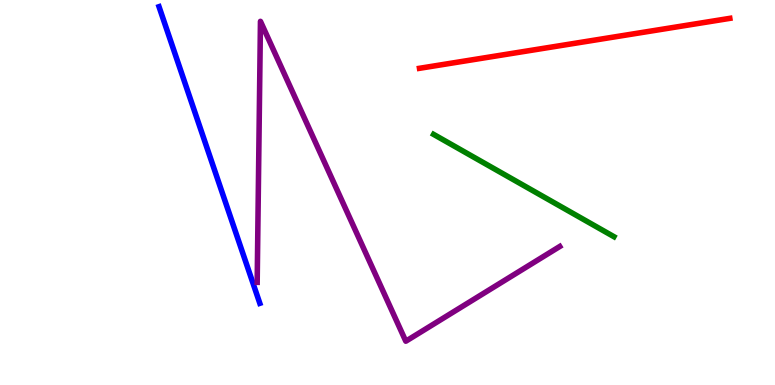[{'lines': ['blue', 'red'], 'intersections': []}, {'lines': ['green', 'red'], 'intersections': []}, {'lines': ['purple', 'red'], 'intersections': []}, {'lines': ['blue', 'green'], 'intersections': []}, {'lines': ['blue', 'purple'], 'intersections': []}, {'lines': ['green', 'purple'], 'intersections': []}]